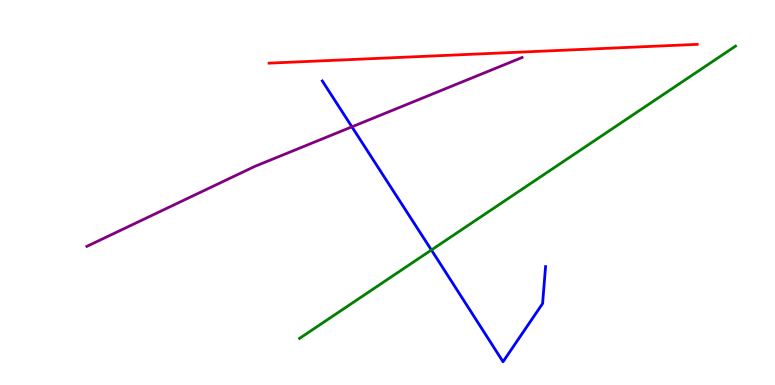[{'lines': ['blue', 'red'], 'intersections': []}, {'lines': ['green', 'red'], 'intersections': []}, {'lines': ['purple', 'red'], 'intersections': []}, {'lines': ['blue', 'green'], 'intersections': [{'x': 5.57, 'y': 3.51}]}, {'lines': ['blue', 'purple'], 'intersections': [{'x': 4.54, 'y': 6.71}]}, {'lines': ['green', 'purple'], 'intersections': []}]